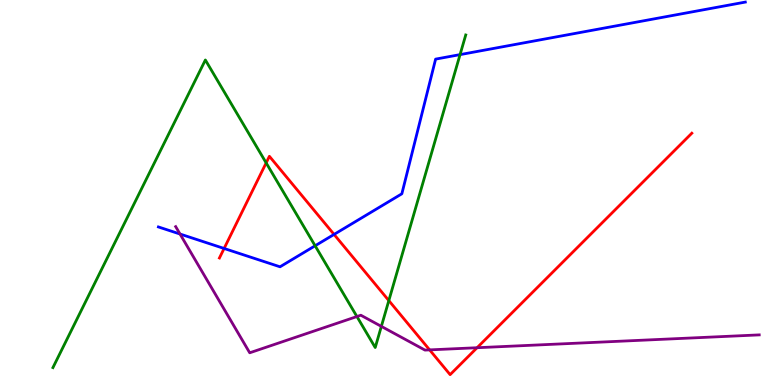[{'lines': ['blue', 'red'], 'intersections': [{'x': 2.89, 'y': 3.55}, {'x': 4.31, 'y': 3.91}]}, {'lines': ['green', 'red'], 'intersections': [{'x': 3.43, 'y': 5.77}, {'x': 5.02, 'y': 2.19}]}, {'lines': ['purple', 'red'], 'intersections': [{'x': 5.54, 'y': 0.912}, {'x': 6.16, 'y': 0.968}]}, {'lines': ['blue', 'green'], 'intersections': [{'x': 4.07, 'y': 3.62}, {'x': 5.94, 'y': 8.58}]}, {'lines': ['blue', 'purple'], 'intersections': [{'x': 2.32, 'y': 3.92}]}, {'lines': ['green', 'purple'], 'intersections': [{'x': 4.61, 'y': 1.78}, {'x': 4.92, 'y': 1.52}]}]